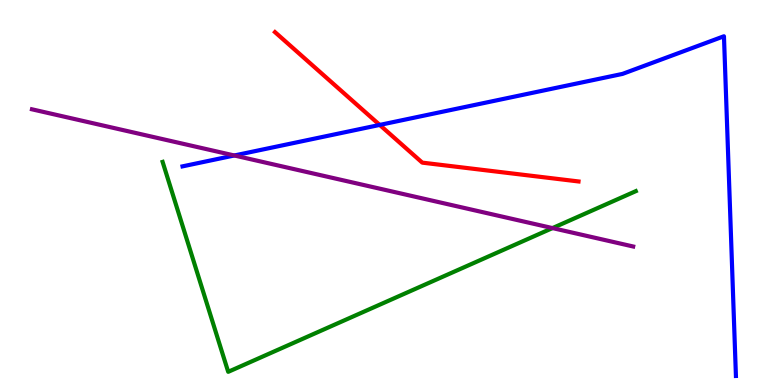[{'lines': ['blue', 'red'], 'intersections': [{'x': 4.9, 'y': 6.76}]}, {'lines': ['green', 'red'], 'intersections': []}, {'lines': ['purple', 'red'], 'intersections': []}, {'lines': ['blue', 'green'], 'intersections': []}, {'lines': ['blue', 'purple'], 'intersections': [{'x': 3.02, 'y': 5.96}]}, {'lines': ['green', 'purple'], 'intersections': [{'x': 7.13, 'y': 4.08}]}]